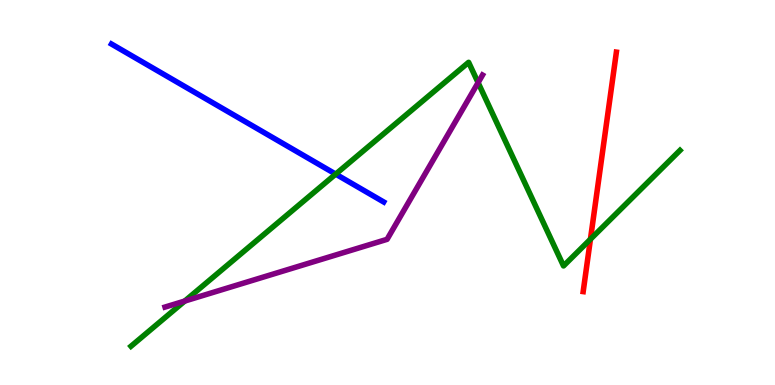[{'lines': ['blue', 'red'], 'intersections': []}, {'lines': ['green', 'red'], 'intersections': [{'x': 7.62, 'y': 3.79}]}, {'lines': ['purple', 'red'], 'intersections': []}, {'lines': ['blue', 'green'], 'intersections': [{'x': 4.33, 'y': 5.48}]}, {'lines': ['blue', 'purple'], 'intersections': []}, {'lines': ['green', 'purple'], 'intersections': [{'x': 2.38, 'y': 2.18}, {'x': 6.17, 'y': 7.85}]}]